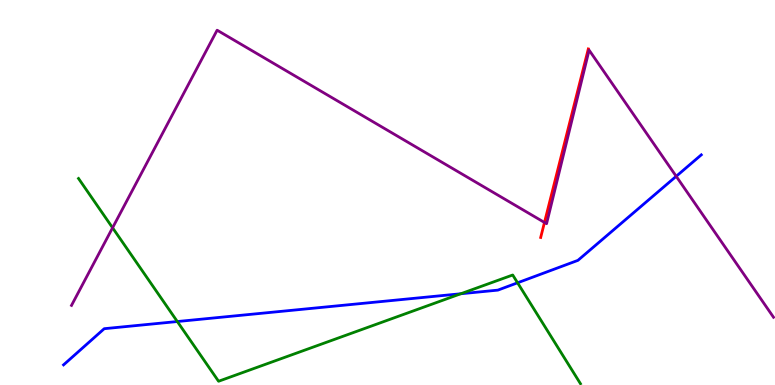[{'lines': ['blue', 'red'], 'intersections': []}, {'lines': ['green', 'red'], 'intersections': []}, {'lines': ['purple', 'red'], 'intersections': [{'x': 7.03, 'y': 4.22}]}, {'lines': ['blue', 'green'], 'intersections': [{'x': 2.29, 'y': 1.65}, {'x': 5.95, 'y': 2.37}, {'x': 6.68, 'y': 2.65}]}, {'lines': ['blue', 'purple'], 'intersections': [{'x': 8.73, 'y': 5.42}]}, {'lines': ['green', 'purple'], 'intersections': [{'x': 1.45, 'y': 4.08}]}]